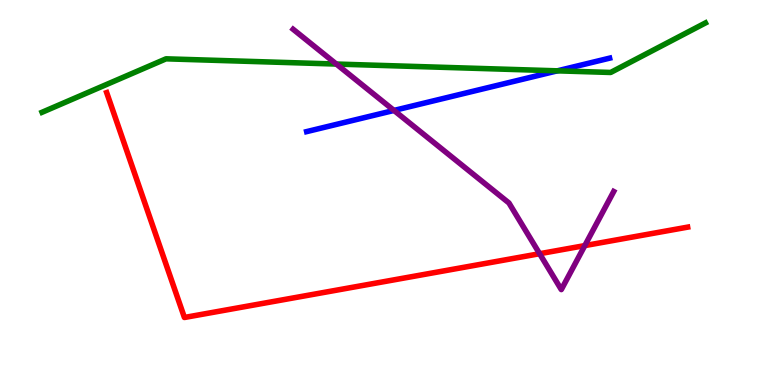[{'lines': ['blue', 'red'], 'intersections': []}, {'lines': ['green', 'red'], 'intersections': []}, {'lines': ['purple', 'red'], 'intersections': [{'x': 6.96, 'y': 3.41}, {'x': 7.55, 'y': 3.62}]}, {'lines': ['blue', 'green'], 'intersections': [{'x': 7.19, 'y': 8.16}]}, {'lines': ['blue', 'purple'], 'intersections': [{'x': 5.08, 'y': 7.13}]}, {'lines': ['green', 'purple'], 'intersections': [{'x': 4.34, 'y': 8.34}]}]